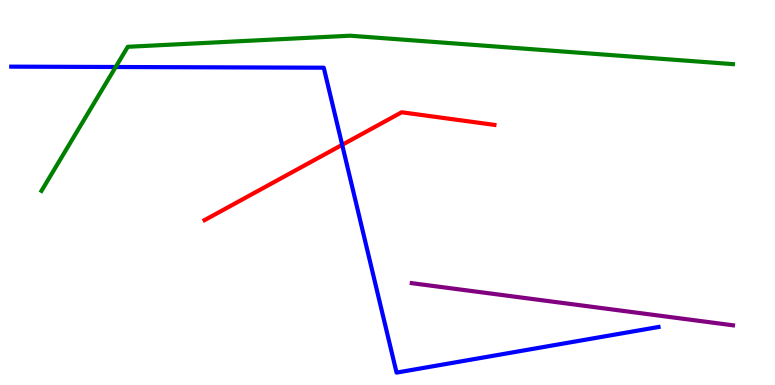[{'lines': ['blue', 'red'], 'intersections': [{'x': 4.42, 'y': 6.24}]}, {'lines': ['green', 'red'], 'intersections': []}, {'lines': ['purple', 'red'], 'intersections': []}, {'lines': ['blue', 'green'], 'intersections': [{'x': 1.49, 'y': 8.26}]}, {'lines': ['blue', 'purple'], 'intersections': []}, {'lines': ['green', 'purple'], 'intersections': []}]